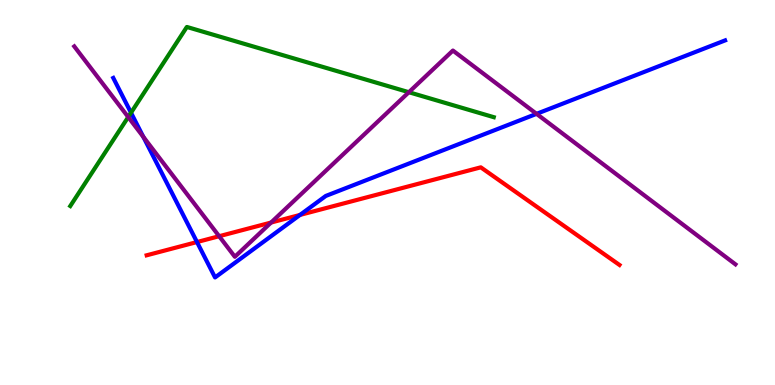[{'lines': ['blue', 'red'], 'intersections': [{'x': 2.54, 'y': 3.71}, {'x': 3.87, 'y': 4.42}]}, {'lines': ['green', 'red'], 'intersections': []}, {'lines': ['purple', 'red'], 'intersections': [{'x': 2.83, 'y': 3.86}, {'x': 3.5, 'y': 4.22}]}, {'lines': ['blue', 'green'], 'intersections': [{'x': 1.69, 'y': 7.07}]}, {'lines': ['blue', 'purple'], 'intersections': [{'x': 1.85, 'y': 6.44}, {'x': 6.92, 'y': 7.04}]}, {'lines': ['green', 'purple'], 'intersections': [{'x': 1.65, 'y': 6.96}, {'x': 5.28, 'y': 7.6}]}]